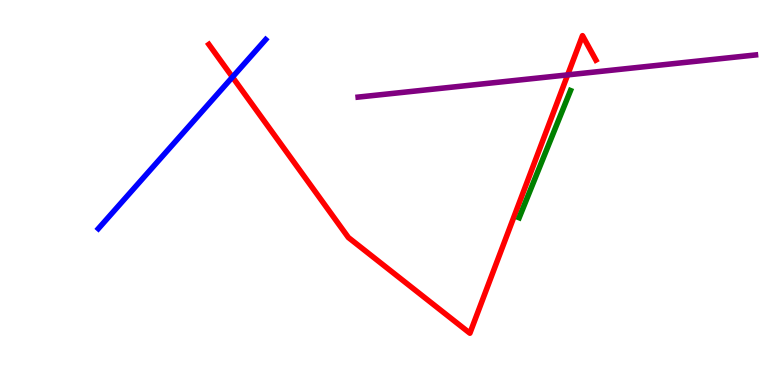[{'lines': ['blue', 'red'], 'intersections': [{'x': 3.0, 'y': 8.0}]}, {'lines': ['green', 'red'], 'intersections': []}, {'lines': ['purple', 'red'], 'intersections': [{'x': 7.32, 'y': 8.05}]}, {'lines': ['blue', 'green'], 'intersections': []}, {'lines': ['blue', 'purple'], 'intersections': []}, {'lines': ['green', 'purple'], 'intersections': []}]